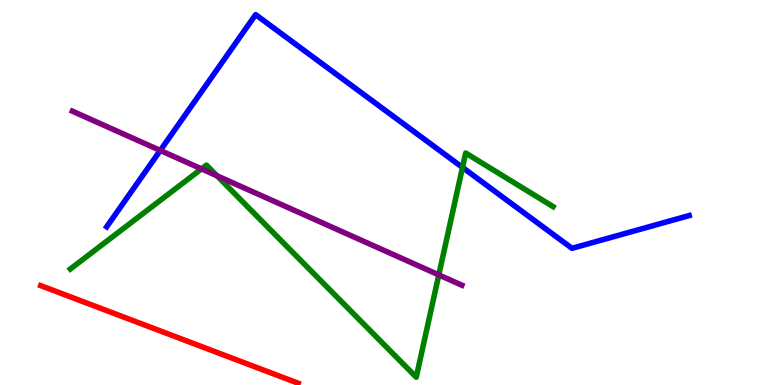[{'lines': ['blue', 'red'], 'intersections': []}, {'lines': ['green', 'red'], 'intersections': []}, {'lines': ['purple', 'red'], 'intersections': []}, {'lines': ['blue', 'green'], 'intersections': [{'x': 5.97, 'y': 5.65}]}, {'lines': ['blue', 'purple'], 'intersections': [{'x': 2.07, 'y': 6.09}]}, {'lines': ['green', 'purple'], 'intersections': [{'x': 2.6, 'y': 5.61}, {'x': 2.8, 'y': 5.43}, {'x': 5.66, 'y': 2.86}]}]